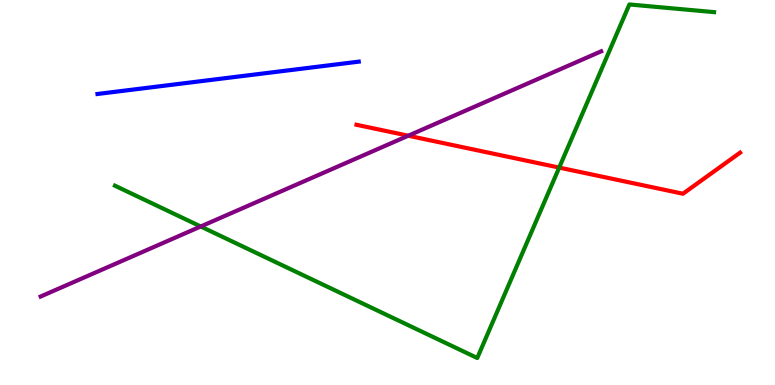[{'lines': ['blue', 'red'], 'intersections': []}, {'lines': ['green', 'red'], 'intersections': [{'x': 7.22, 'y': 5.65}]}, {'lines': ['purple', 'red'], 'intersections': [{'x': 5.27, 'y': 6.48}]}, {'lines': ['blue', 'green'], 'intersections': []}, {'lines': ['blue', 'purple'], 'intersections': []}, {'lines': ['green', 'purple'], 'intersections': [{'x': 2.59, 'y': 4.12}]}]